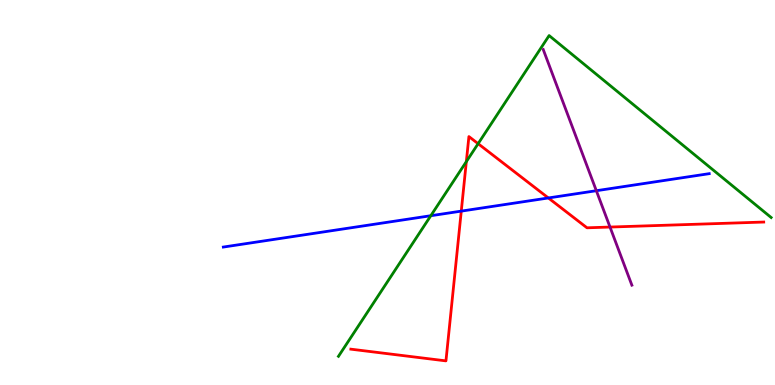[{'lines': ['blue', 'red'], 'intersections': [{'x': 5.95, 'y': 4.52}, {'x': 7.08, 'y': 4.86}]}, {'lines': ['green', 'red'], 'intersections': [{'x': 6.02, 'y': 5.8}, {'x': 6.17, 'y': 6.27}]}, {'lines': ['purple', 'red'], 'intersections': [{'x': 7.87, 'y': 4.1}]}, {'lines': ['blue', 'green'], 'intersections': [{'x': 5.56, 'y': 4.4}]}, {'lines': ['blue', 'purple'], 'intersections': [{'x': 7.69, 'y': 5.05}]}, {'lines': ['green', 'purple'], 'intersections': []}]